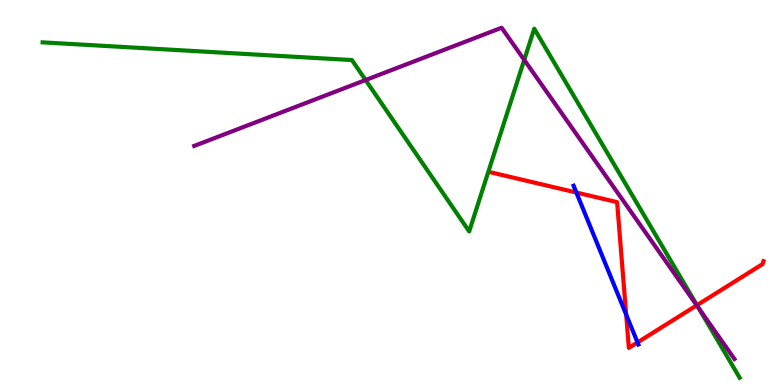[{'lines': ['blue', 'red'], 'intersections': [{'x': 7.44, 'y': 5.0}, {'x': 8.08, 'y': 1.83}, {'x': 8.23, 'y': 1.11}]}, {'lines': ['green', 'red'], 'intersections': [{'x': 8.99, 'y': 2.07}]}, {'lines': ['purple', 'red'], 'intersections': [{'x': 8.99, 'y': 2.07}]}, {'lines': ['blue', 'green'], 'intersections': []}, {'lines': ['blue', 'purple'], 'intersections': []}, {'lines': ['green', 'purple'], 'intersections': [{'x': 4.72, 'y': 7.92}, {'x': 6.76, 'y': 8.44}, {'x': 9.01, 'y': 2.0}]}]